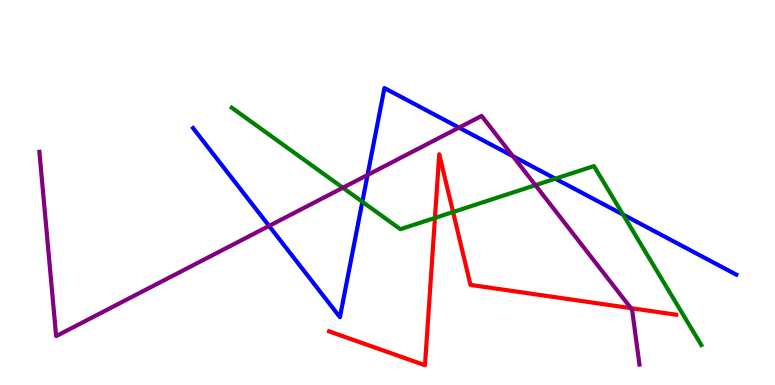[{'lines': ['blue', 'red'], 'intersections': []}, {'lines': ['green', 'red'], 'intersections': [{'x': 5.61, 'y': 4.34}, {'x': 5.85, 'y': 4.49}]}, {'lines': ['purple', 'red'], 'intersections': [{'x': 8.14, 'y': 2.0}]}, {'lines': ['blue', 'green'], 'intersections': [{'x': 4.68, 'y': 4.76}, {'x': 7.17, 'y': 5.36}, {'x': 8.04, 'y': 4.43}]}, {'lines': ['blue', 'purple'], 'intersections': [{'x': 3.47, 'y': 4.13}, {'x': 4.74, 'y': 5.46}, {'x': 5.92, 'y': 6.69}, {'x': 6.62, 'y': 5.94}]}, {'lines': ['green', 'purple'], 'intersections': [{'x': 4.42, 'y': 5.12}, {'x': 6.91, 'y': 5.19}]}]